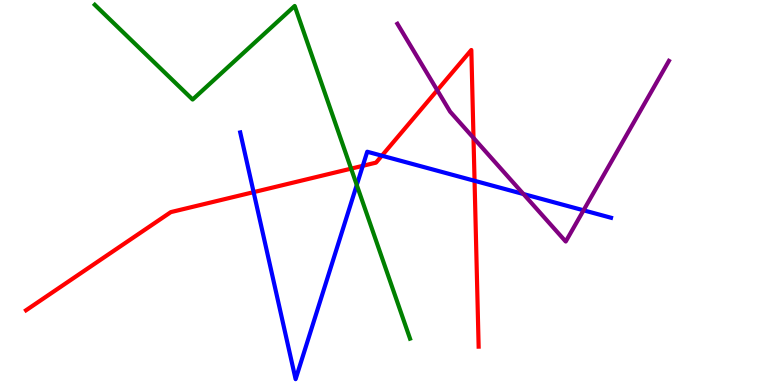[{'lines': ['blue', 'red'], 'intersections': [{'x': 3.27, 'y': 5.01}, {'x': 4.68, 'y': 5.69}, {'x': 4.93, 'y': 5.96}, {'x': 6.12, 'y': 5.3}]}, {'lines': ['green', 'red'], 'intersections': [{'x': 4.53, 'y': 5.62}]}, {'lines': ['purple', 'red'], 'intersections': [{'x': 5.64, 'y': 7.66}, {'x': 6.11, 'y': 6.42}]}, {'lines': ['blue', 'green'], 'intersections': [{'x': 4.6, 'y': 5.2}]}, {'lines': ['blue', 'purple'], 'intersections': [{'x': 6.75, 'y': 4.96}, {'x': 7.53, 'y': 4.54}]}, {'lines': ['green', 'purple'], 'intersections': []}]